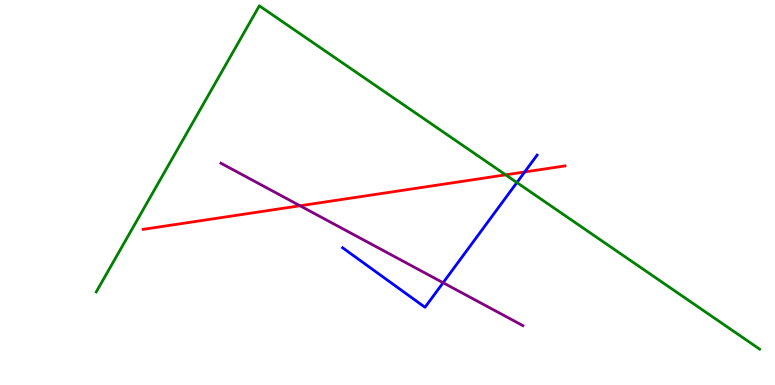[{'lines': ['blue', 'red'], 'intersections': [{'x': 6.77, 'y': 5.53}]}, {'lines': ['green', 'red'], 'intersections': [{'x': 6.52, 'y': 5.46}]}, {'lines': ['purple', 'red'], 'intersections': [{'x': 3.87, 'y': 4.66}]}, {'lines': ['blue', 'green'], 'intersections': [{'x': 6.67, 'y': 5.26}]}, {'lines': ['blue', 'purple'], 'intersections': [{'x': 5.72, 'y': 2.66}]}, {'lines': ['green', 'purple'], 'intersections': []}]